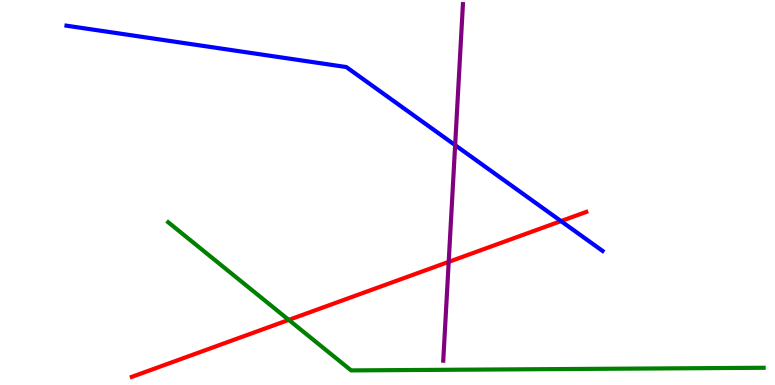[{'lines': ['blue', 'red'], 'intersections': [{'x': 7.24, 'y': 4.26}]}, {'lines': ['green', 'red'], 'intersections': [{'x': 3.73, 'y': 1.69}]}, {'lines': ['purple', 'red'], 'intersections': [{'x': 5.79, 'y': 3.2}]}, {'lines': ['blue', 'green'], 'intersections': []}, {'lines': ['blue', 'purple'], 'intersections': [{'x': 5.87, 'y': 6.23}]}, {'lines': ['green', 'purple'], 'intersections': []}]